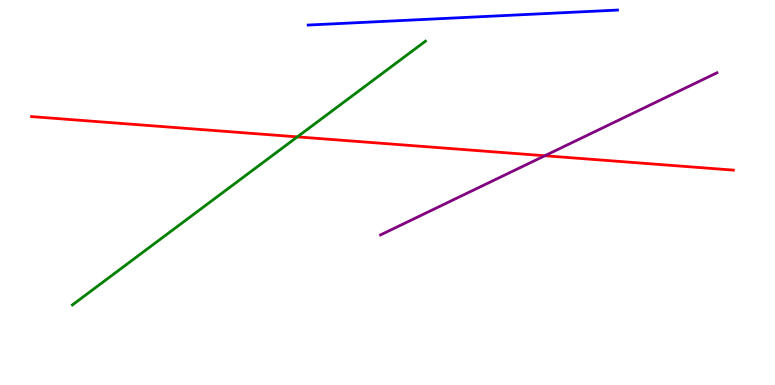[{'lines': ['blue', 'red'], 'intersections': []}, {'lines': ['green', 'red'], 'intersections': [{'x': 3.84, 'y': 6.44}]}, {'lines': ['purple', 'red'], 'intersections': [{'x': 7.03, 'y': 5.95}]}, {'lines': ['blue', 'green'], 'intersections': []}, {'lines': ['blue', 'purple'], 'intersections': []}, {'lines': ['green', 'purple'], 'intersections': []}]